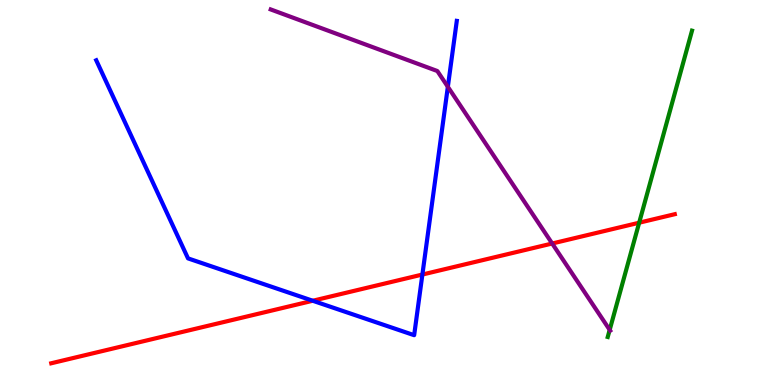[{'lines': ['blue', 'red'], 'intersections': [{'x': 4.04, 'y': 2.19}, {'x': 5.45, 'y': 2.87}]}, {'lines': ['green', 'red'], 'intersections': [{'x': 8.25, 'y': 4.22}]}, {'lines': ['purple', 'red'], 'intersections': [{'x': 7.12, 'y': 3.68}]}, {'lines': ['blue', 'green'], 'intersections': []}, {'lines': ['blue', 'purple'], 'intersections': [{'x': 5.78, 'y': 7.75}]}, {'lines': ['green', 'purple'], 'intersections': [{'x': 7.87, 'y': 1.43}]}]